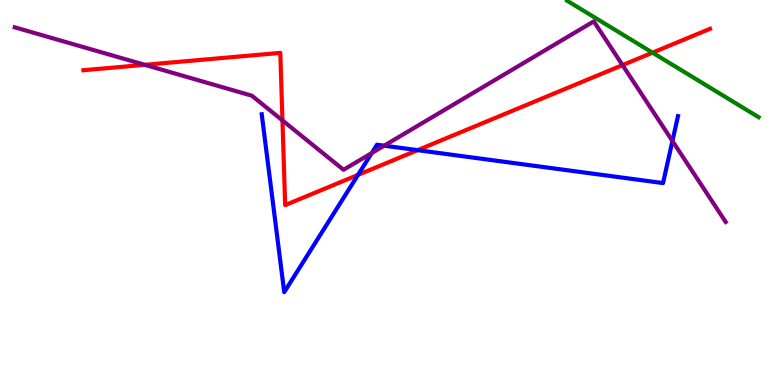[{'lines': ['blue', 'red'], 'intersections': [{'x': 4.62, 'y': 5.46}, {'x': 5.39, 'y': 6.1}]}, {'lines': ['green', 'red'], 'intersections': [{'x': 8.42, 'y': 8.63}]}, {'lines': ['purple', 'red'], 'intersections': [{'x': 1.87, 'y': 8.32}, {'x': 3.64, 'y': 6.87}, {'x': 8.03, 'y': 8.31}]}, {'lines': ['blue', 'green'], 'intersections': []}, {'lines': ['blue', 'purple'], 'intersections': [{'x': 4.8, 'y': 6.03}, {'x': 4.96, 'y': 6.22}, {'x': 8.68, 'y': 6.34}]}, {'lines': ['green', 'purple'], 'intersections': []}]